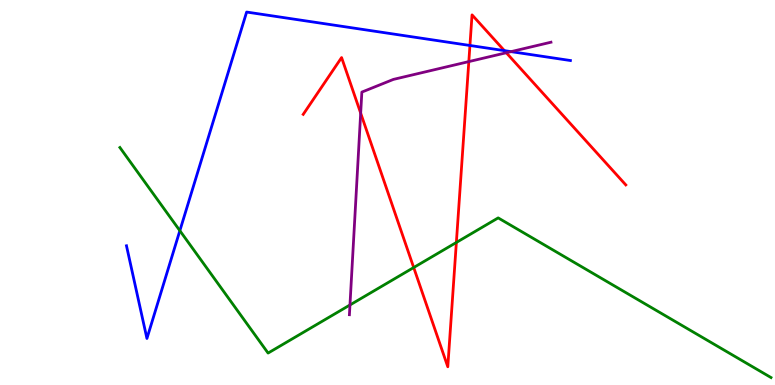[{'lines': ['blue', 'red'], 'intersections': [{'x': 6.06, 'y': 8.82}, {'x': 6.51, 'y': 8.68}]}, {'lines': ['green', 'red'], 'intersections': [{'x': 5.34, 'y': 3.05}, {'x': 5.89, 'y': 3.7}]}, {'lines': ['purple', 'red'], 'intersections': [{'x': 4.65, 'y': 7.06}, {'x': 6.05, 'y': 8.4}, {'x': 6.53, 'y': 8.63}]}, {'lines': ['blue', 'green'], 'intersections': [{'x': 2.32, 'y': 4.01}]}, {'lines': ['blue', 'purple'], 'intersections': [{'x': 6.59, 'y': 8.66}]}, {'lines': ['green', 'purple'], 'intersections': [{'x': 4.52, 'y': 2.08}]}]